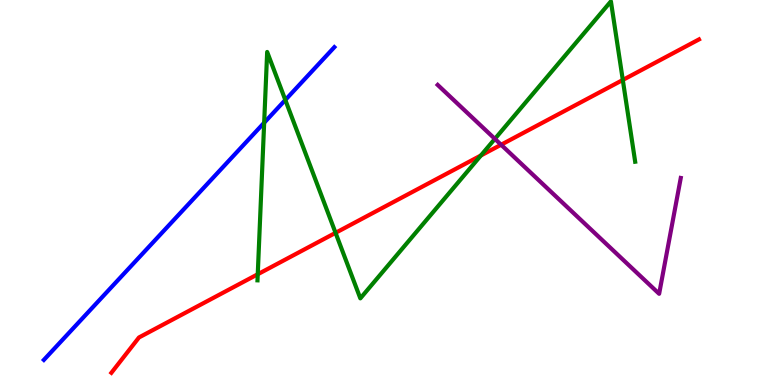[{'lines': ['blue', 'red'], 'intersections': []}, {'lines': ['green', 'red'], 'intersections': [{'x': 3.33, 'y': 2.88}, {'x': 4.33, 'y': 3.95}, {'x': 6.2, 'y': 5.96}, {'x': 8.04, 'y': 7.92}]}, {'lines': ['purple', 'red'], 'intersections': [{'x': 6.47, 'y': 6.24}]}, {'lines': ['blue', 'green'], 'intersections': [{'x': 3.41, 'y': 6.81}, {'x': 3.68, 'y': 7.4}]}, {'lines': ['blue', 'purple'], 'intersections': []}, {'lines': ['green', 'purple'], 'intersections': [{'x': 6.39, 'y': 6.39}]}]